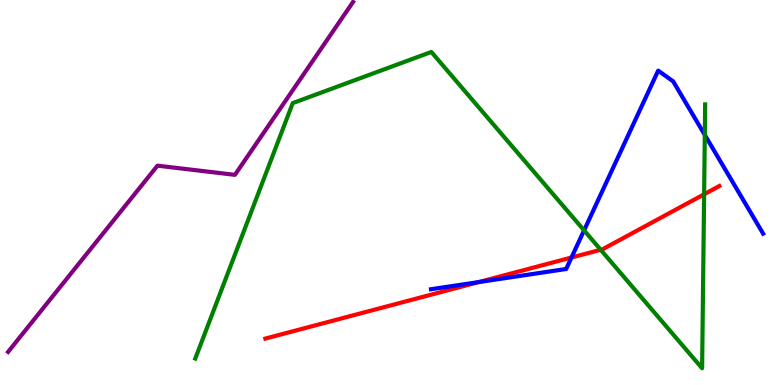[{'lines': ['blue', 'red'], 'intersections': [{'x': 6.18, 'y': 2.67}, {'x': 7.37, 'y': 3.31}]}, {'lines': ['green', 'red'], 'intersections': [{'x': 7.75, 'y': 3.51}, {'x': 9.09, 'y': 4.95}]}, {'lines': ['purple', 'red'], 'intersections': []}, {'lines': ['blue', 'green'], 'intersections': [{'x': 7.54, 'y': 4.02}, {'x': 9.09, 'y': 6.5}]}, {'lines': ['blue', 'purple'], 'intersections': []}, {'lines': ['green', 'purple'], 'intersections': []}]